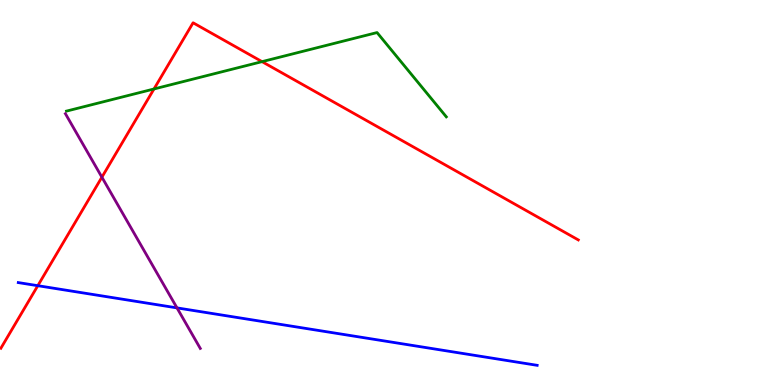[{'lines': ['blue', 'red'], 'intersections': [{'x': 0.488, 'y': 2.58}]}, {'lines': ['green', 'red'], 'intersections': [{'x': 1.99, 'y': 7.69}, {'x': 3.38, 'y': 8.4}]}, {'lines': ['purple', 'red'], 'intersections': [{'x': 1.31, 'y': 5.4}]}, {'lines': ['blue', 'green'], 'intersections': []}, {'lines': ['blue', 'purple'], 'intersections': [{'x': 2.28, 'y': 2.0}]}, {'lines': ['green', 'purple'], 'intersections': []}]